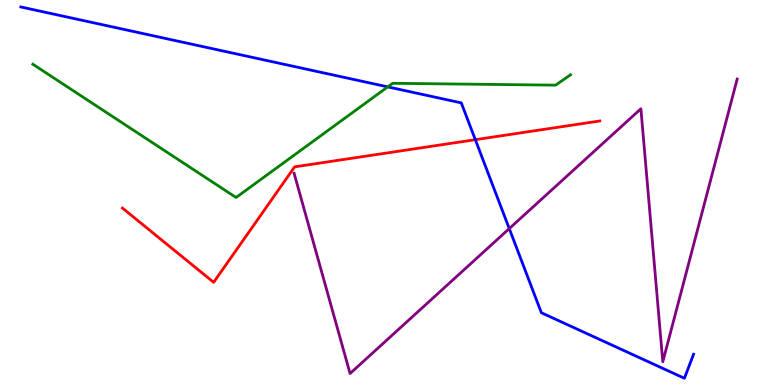[{'lines': ['blue', 'red'], 'intersections': [{'x': 6.13, 'y': 6.37}]}, {'lines': ['green', 'red'], 'intersections': []}, {'lines': ['purple', 'red'], 'intersections': []}, {'lines': ['blue', 'green'], 'intersections': [{'x': 5.0, 'y': 7.74}]}, {'lines': ['blue', 'purple'], 'intersections': [{'x': 6.57, 'y': 4.06}]}, {'lines': ['green', 'purple'], 'intersections': []}]